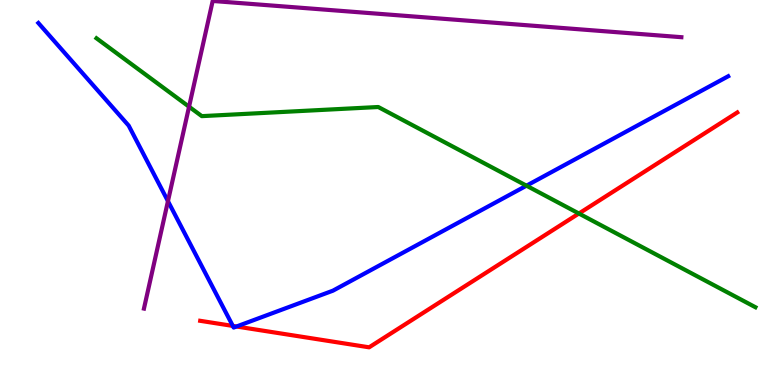[{'lines': ['blue', 'red'], 'intersections': [{'x': 3.0, 'y': 1.53}, {'x': 3.05, 'y': 1.52}]}, {'lines': ['green', 'red'], 'intersections': [{'x': 7.47, 'y': 4.45}]}, {'lines': ['purple', 'red'], 'intersections': []}, {'lines': ['blue', 'green'], 'intersections': [{'x': 6.79, 'y': 5.18}]}, {'lines': ['blue', 'purple'], 'intersections': [{'x': 2.17, 'y': 4.78}]}, {'lines': ['green', 'purple'], 'intersections': [{'x': 2.44, 'y': 7.23}]}]